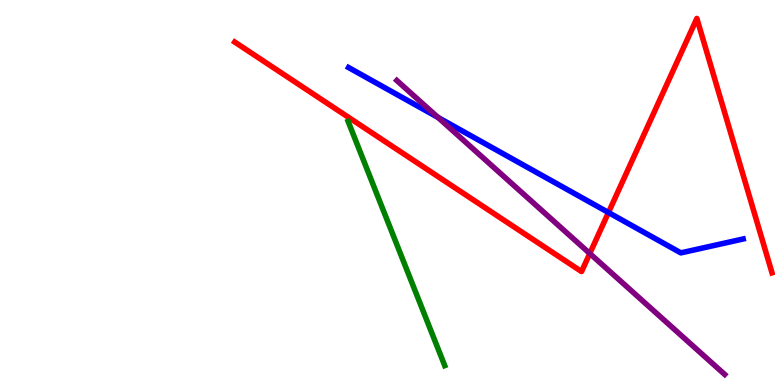[{'lines': ['blue', 'red'], 'intersections': [{'x': 7.85, 'y': 4.48}]}, {'lines': ['green', 'red'], 'intersections': []}, {'lines': ['purple', 'red'], 'intersections': [{'x': 7.61, 'y': 3.42}]}, {'lines': ['blue', 'green'], 'intersections': []}, {'lines': ['blue', 'purple'], 'intersections': [{'x': 5.65, 'y': 6.95}]}, {'lines': ['green', 'purple'], 'intersections': []}]